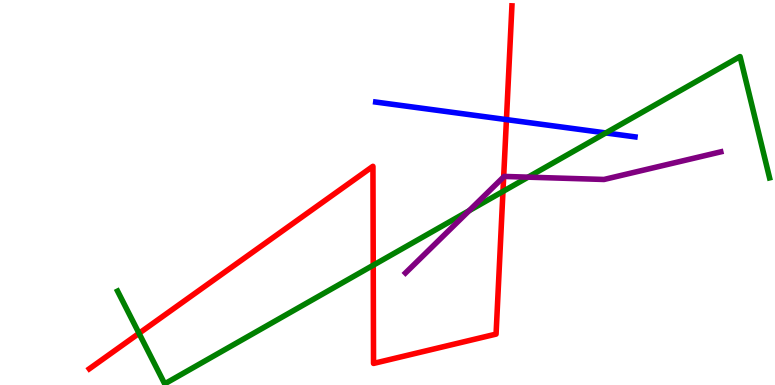[{'lines': ['blue', 'red'], 'intersections': [{'x': 6.53, 'y': 6.89}]}, {'lines': ['green', 'red'], 'intersections': [{'x': 1.79, 'y': 1.34}, {'x': 4.82, 'y': 3.11}, {'x': 6.49, 'y': 5.03}]}, {'lines': ['purple', 'red'], 'intersections': [{'x': 6.5, 'y': 5.41}]}, {'lines': ['blue', 'green'], 'intersections': [{'x': 7.82, 'y': 6.55}]}, {'lines': ['blue', 'purple'], 'intersections': []}, {'lines': ['green', 'purple'], 'intersections': [{'x': 6.05, 'y': 4.53}, {'x': 6.81, 'y': 5.4}]}]